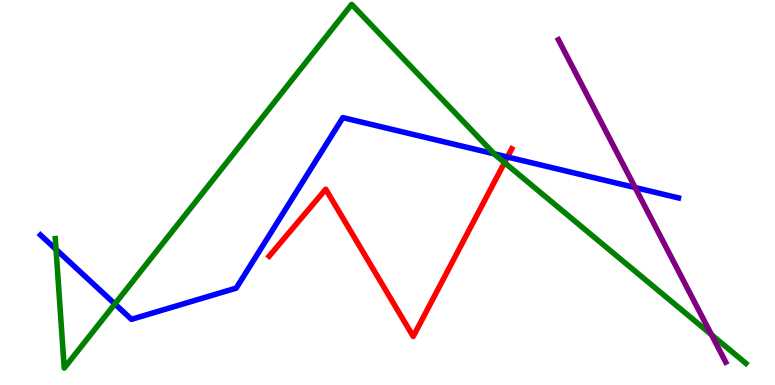[{'lines': ['blue', 'red'], 'intersections': [{'x': 6.55, 'y': 5.92}]}, {'lines': ['green', 'red'], 'intersections': [{'x': 6.51, 'y': 5.78}]}, {'lines': ['purple', 'red'], 'intersections': []}, {'lines': ['blue', 'green'], 'intersections': [{'x': 0.723, 'y': 3.52}, {'x': 1.48, 'y': 2.11}, {'x': 6.38, 'y': 6.0}]}, {'lines': ['blue', 'purple'], 'intersections': [{'x': 8.2, 'y': 5.13}]}, {'lines': ['green', 'purple'], 'intersections': [{'x': 9.18, 'y': 1.31}]}]